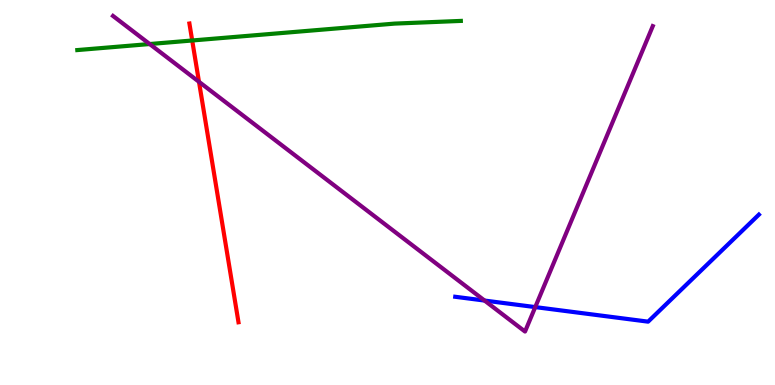[{'lines': ['blue', 'red'], 'intersections': []}, {'lines': ['green', 'red'], 'intersections': [{'x': 2.48, 'y': 8.95}]}, {'lines': ['purple', 'red'], 'intersections': [{'x': 2.57, 'y': 7.88}]}, {'lines': ['blue', 'green'], 'intersections': []}, {'lines': ['blue', 'purple'], 'intersections': [{'x': 6.25, 'y': 2.19}, {'x': 6.91, 'y': 2.02}]}, {'lines': ['green', 'purple'], 'intersections': [{'x': 1.93, 'y': 8.86}]}]